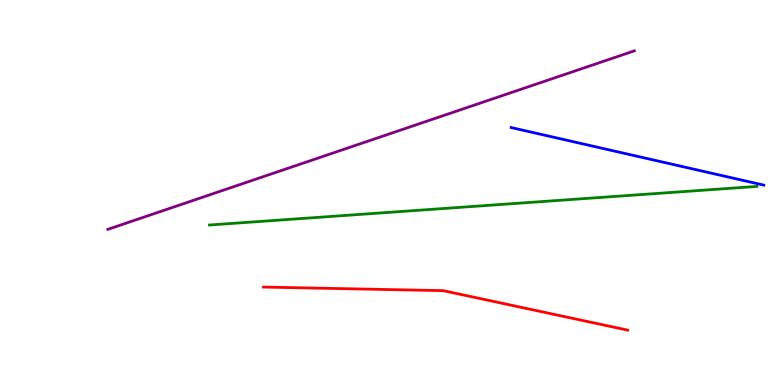[{'lines': ['blue', 'red'], 'intersections': []}, {'lines': ['green', 'red'], 'intersections': []}, {'lines': ['purple', 'red'], 'intersections': []}, {'lines': ['blue', 'green'], 'intersections': []}, {'lines': ['blue', 'purple'], 'intersections': []}, {'lines': ['green', 'purple'], 'intersections': []}]